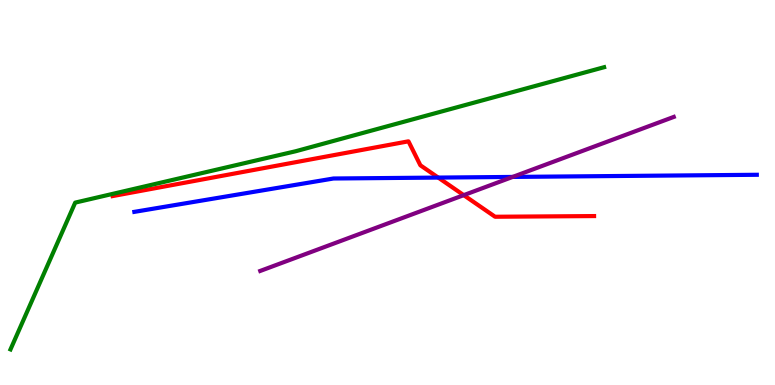[{'lines': ['blue', 'red'], 'intersections': [{'x': 5.65, 'y': 5.39}]}, {'lines': ['green', 'red'], 'intersections': []}, {'lines': ['purple', 'red'], 'intersections': [{'x': 5.98, 'y': 4.93}]}, {'lines': ['blue', 'green'], 'intersections': []}, {'lines': ['blue', 'purple'], 'intersections': [{'x': 6.61, 'y': 5.4}]}, {'lines': ['green', 'purple'], 'intersections': []}]